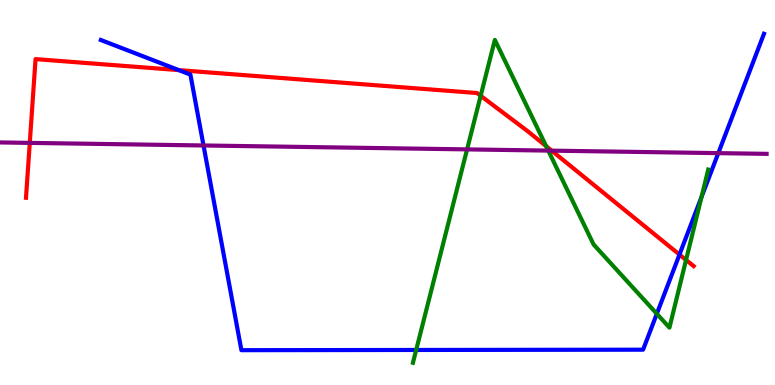[{'lines': ['blue', 'red'], 'intersections': [{'x': 2.31, 'y': 8.18}, {'x': 8.77, 'y': 3.39}]}, {'lines': ['green', 'red'], 'intersections': [{'x': 6.2, 'y': 7.51}, {'x': 7.05, 'y': 6.2}, {'x': 8.85, 'y': 3.25}]}, {'lines': ['purple', 'red'], 'intersections': [{'x': 0.384, 'y': 6.29}, {'x': 7.12, 'y': 6.09}]}, {'lines': ['blue', 'green'], 'intersections': [{'x': 5.37, 'y': 0.91}, {'x': 8.48, 'y': 1.85}, {'x': 9.05, 'y': 4.88}]}, {'lines': ['blue', 'purple'], 'intersections': [{'x': 2.63, 'y': 6.22}, {'x': 9.27, 'y': 6.02}]}, {'lines': ['green', 'purple'], 'intersections': [{'x': 6.03, 'y': 6.12}, {'x': 7.07, 'y': 6.09}]}]